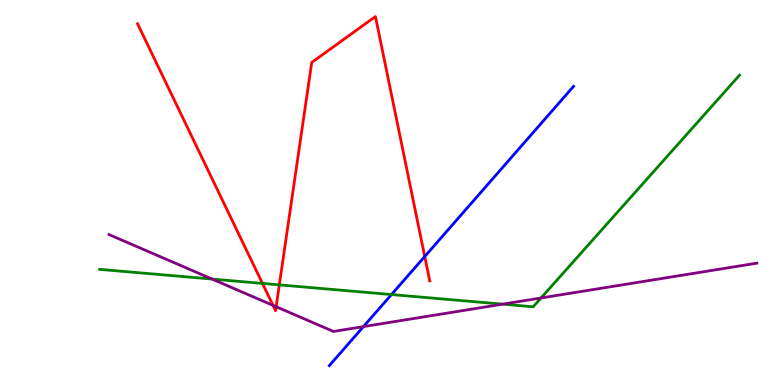[{'lines': ['blue', 'red'], 'intersections': [{'x': 5.48, 'y': 3.34}]}, {'lines': ['green', 'red'], 'intersections': [{'x': 3.39, 'y': 2.64}, {'x': 3.6, 'y': 2.6}]}, {'lines': ['purple', 'red'], 'intersections': [{'x': 3.52, 'y': 2.07}, {'x': 3.56, 'y': 2.03}]}, {'lines': ['blue', 'green'], 'intersections': [{'x': 5.05, 'y': 2.35}]}, {'lines': ['blue', 'purple'], 'intersections': [{'x': 4.69, 'y': 1.52}]}, {'lines': ['green', 'purple'], 'intersections': [{'x': 2.74, 'y': 2.75}, {'x': 6.49, 'y': 2.1}, {'x': 6.98, 'y': 2.26}]}]